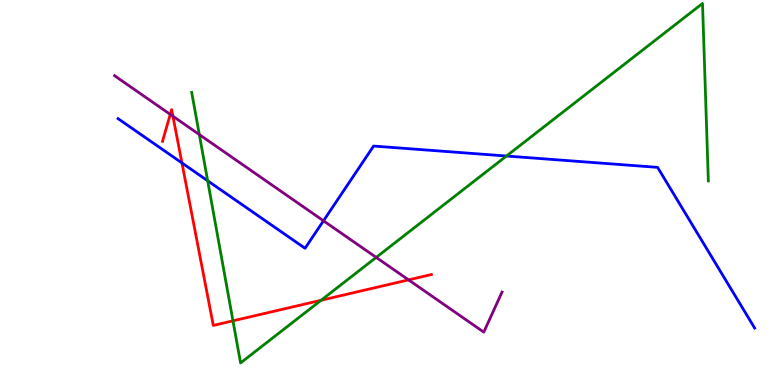[{'lines': ['blue', 'red'], 'intersections': [{'x': 2.35, 'y': 5.77}]}, {'lines': ['green', 'red'], 'intersections': [{'x': 3.01, 'y': 1.67}, {'x': 4.14, 'y': 2.2}]}, {'lines': ['purple', 'red'], 'intersections': [{'x': 2.2, 'y': 7.03}, {'x': 2.23, 'y': 6.98}, {'x': 5.27, 'y': 2.73}]}, {'lines': ['blue', 'green'], 'intersections': [{'x': 2.68, 'y': 5.3}, {'x': 6.54, 'y': 5.95}]}, {'lines': ['blue', 'purple'], 'intersections': [{'x': 4.17, 'y': 4.27}]}, {'lines': ['green', 'purple'], 'intersections': [{'x': 2.57, 'y': 6.5}, {'x': 4.85, 'y': 3.31}]}]